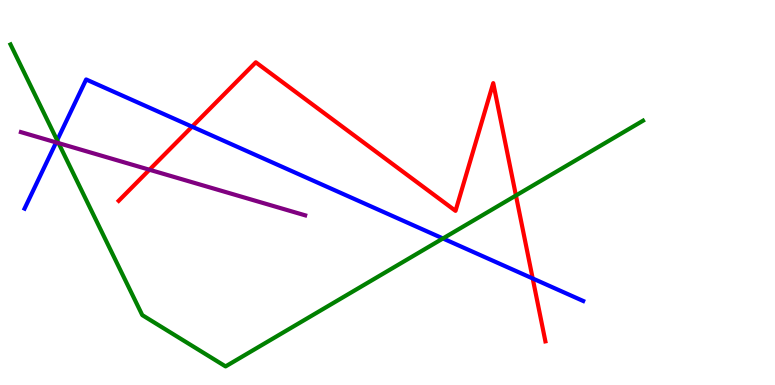[{'lines': ['blue', 'red'], 'intersections': [{'x': 2.48, 'y': 6.71}, {'x': 6.87, 'y': 2.77}]}, {'lines': ['green', 'red'], 'intersections': [{'x': 6.66, 'y': 4.92}]}, {'lines': ['purple', 'red'], 'intersections': [{'x': 1.93, 'y': 5.59}]}, {'lines': ['blue', 'green'], 'intersections': [{'x': 0.738, 'y': 6.36}, {'x': 5.72, 'y': 3.81}]}, {'lines': ['blue', 'purple'], 'intersections': [{'x': 0.724, 'y': 6.3}]}, {'lines': ['green', 'purple'], 'intersections': [{'x': 0.756, 'y': 6.28}]}]